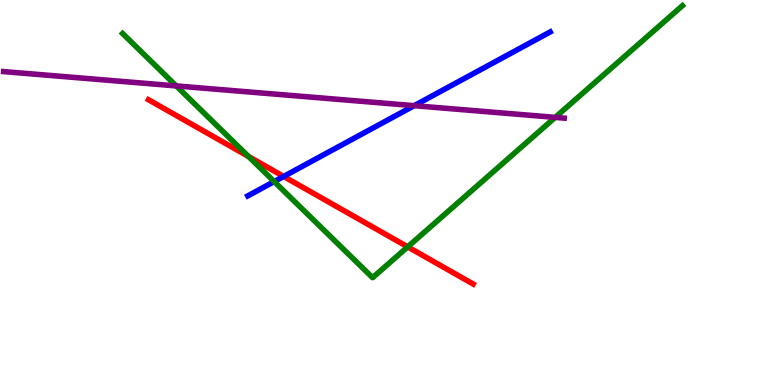[{'lines': ['blue', 'red'], 'intersections': [{'x': 3.66, 'y': 5.42}]}, {'lines': ['green', 'red'], 'intersections': [{'x': 3.21, 'y': 5.94}, {'x': 5.26, 'y': 3.59}]}, {'lines': ['purple', 'red'], 'intersections': []}, {'lines': ['blue', 'green'], 'intersections': [{'x': 3.54, 'y': 5.28}]}, {'lines': ['blue', 'purple'], 'intersections': [{'x': 5.34, 'y': 7.26}]}, {'lines': ['green', 'purple'], 'intersections': [{'x': 2.27, 'y': 7.77}, {'x': 7.16, 'y': 6.95}]}]